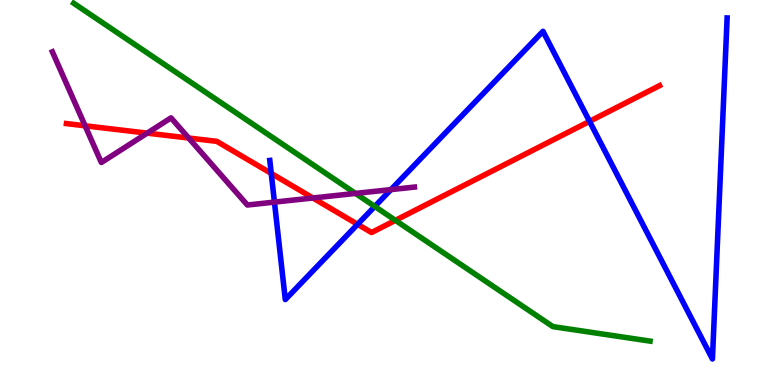[{'lines': ['blue', 'red'], 'intersections': [{'x': 3.5, 'y': 5.5}, {'x': 4.61, 'y': 4.17}, {'x': 7.61, 'y': 6.85}]}, {'lines': ['green', 'red'], 'intersections': [{'x': 5.1, 'y': 4.28}]}, {'lines': ['purple', 'red'], 'intersections': [{'x': 1.1, 'y': 6.73}, {'x': 1.9, 'y': 6.54}, {'x': 2.43, 'y': 6.41}, {'x': 4.04, 'y': 4.86}]}, {'lines': ['blue', 'green'], 'intersections': [{'x': 4.84, 'y': 4.64}]}, {'lines': ['blue', 'purple'], 'intersections': [{'x': 3.54, 'y': 4.75}, {'x': 5.04, 'y': 5.08}]}, {'lines': ['green', 'purple'], 'intersections': [{'x': 4.59, 'y': 4.98}]}]